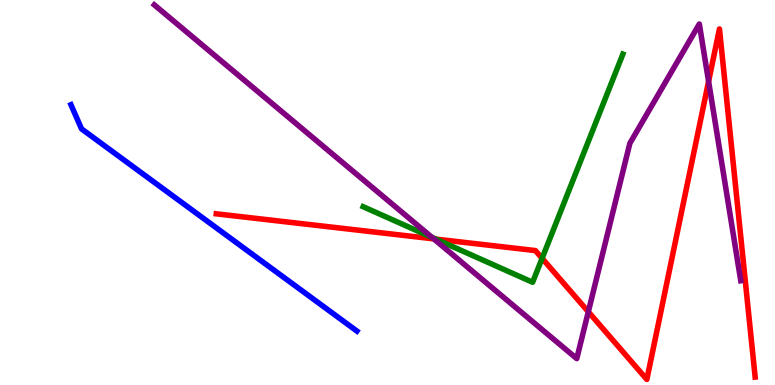[{'lines': ['blue', 'red'], 'intersections': []}, {'lines': ['green', 'red'], 'intersections': [{'x': 5.62, 'y': 3.79}, {'x': 6.99, 'y': 3.29}]}, {'lines': ['purple', 'red'], 'intersections': [{'x': 5.6, 'y': 3.8}, {'x': 7.59, 'y': 1.9}, {'x': 9.14, 'y': 7.89}]}, {'lines': ['blue', 'green'], 'intersections': []}, {'lines': ['blue', 'purple'], 'intersections': []}, {'lines': ['green', 'purple'], 'intersections': [{'x': 5.57, 'y': 3.83}]}]